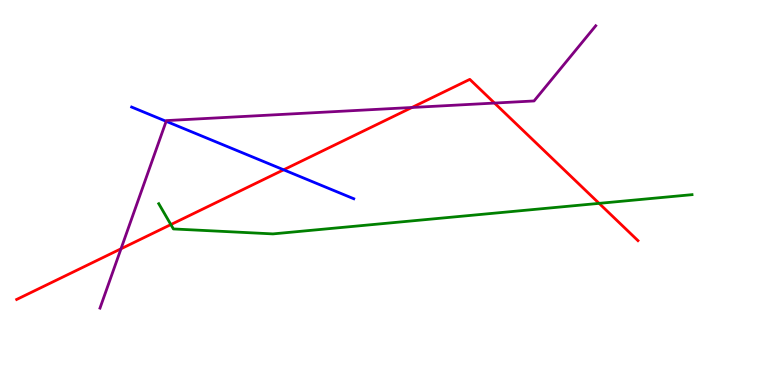[{'lines': ['blue', 'red'], 'intersections': [{'x': 3.66, 'y': 5.59}]}, {'lines': ['green', 'red'], 'intersections': [{'x': 2.2, 'y': 4.17}, {'x': 7.73, 'y': 4.72}]}, {'lines': ['purple', 'red'], 'intersections': [{'x': 1.56, 'y': 3.54}, {'x': 5.32, 'y': 7.21}, {'x': 6.38, 'y': 7.32}]}, {'lines': ['blue', 'green'], 'intersections': []}, {'lines': ['blue', 'purple'], 'intersections': [{'x': 2.14, 'y': 6.85}]}, {'lines': ['green', 'purple'], 'intersections': []}]